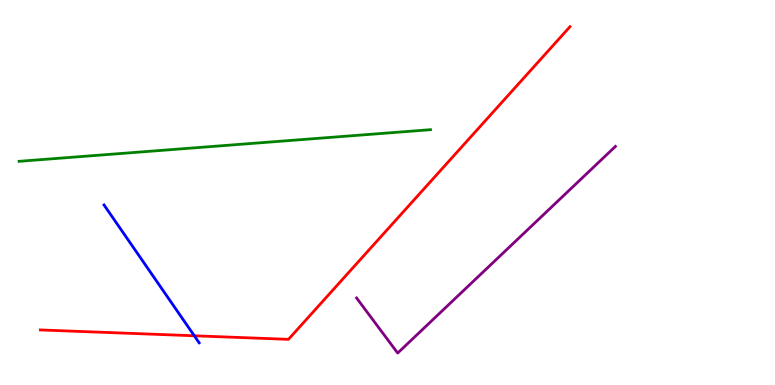[{'lines': ['blue', 'red'], 'intersections': [{'x': 2.51, 'y': 1.28}]}, {'lines': ['green', 'red'], 'intersections': []}, {'lines': ['purple', 'red'], 'intersections': []}, {'lines': ['blue', 'green'], 'intersections': []}, {'lines': ['blue', 'purple'], 'intersections': []}, {'lines': ['green', 'purple'], 'intersections': []}]